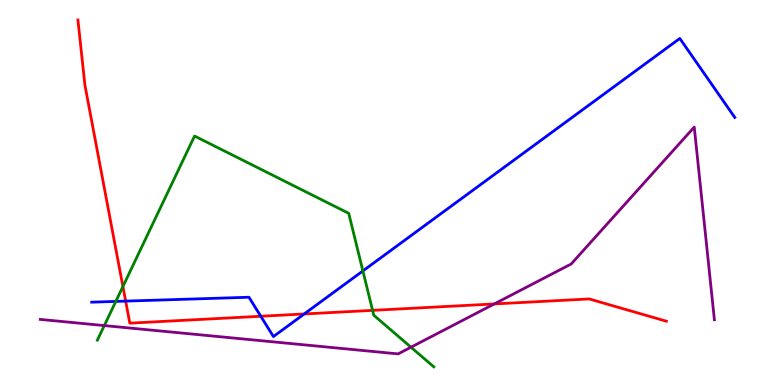[{'lines': ['blue', 'red'], 'intersections': [{'x': 1.62, 'y': 2.18}, {'x': 3.37, 'y': 1.79}, {'x': 3.93, 'y': 1.85}]}, {'lines': ['green', 'red'], 'intersections': [{'x': 1.59, 'y': 2.56}, {'x': 4.81, 'y': 1.94}]}, {'lines': ['purple', 'red'], 'intersections': [{'x': 6.38, 'y': 2.11}]}, {'lines': ['blue', 'green'], 'intersections': [{'x': 1.49, 'y': 2.17}, {'x': 4.68, 'y': 2.96}]}, {'lines': ['blue', 'purple'], 'intersections': []}, {'lines': ['green', 'purple'], 'intersections': [{'x': 1.35, 'y': 1.54}, {'x': 5.3, 'y': 0.982}]}]